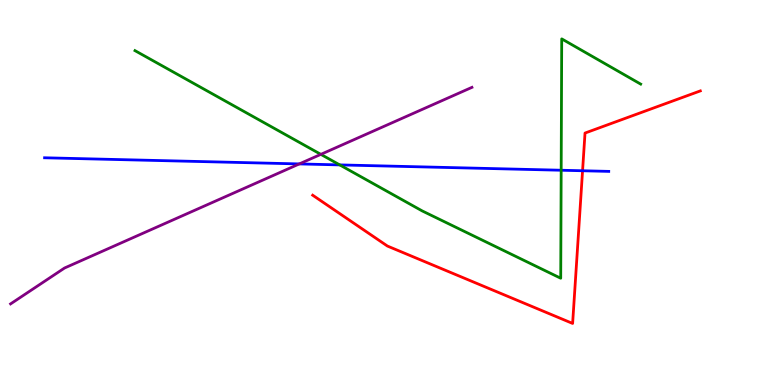[{'lines': ['blue', 'red'], 'intersections': [{'x': 7.52, 'y': 5.56}]}, {'lines': ['green', 'red'], 'intersections': []}, {'lines': ['purple', 'red'], 'intersections': []}, {'lines': ['blue', 'green'], 'intersections': [{'x': 4.38, 'y': 5.72}, {'x': 7.24, 'y': 5.58}]}, {'lines': ['blue', 'purple'], 'intersections': [{'x': 3.86, 'y': 5.74}]}, {'lines': ['green', 'purple'], 'intersections': [{'x': 4.14, 'y': 5.99}]}]